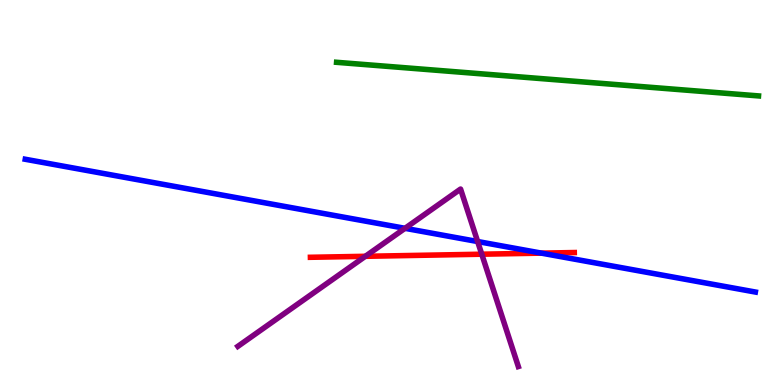[{'lines': ['blue', 'red'], 'intersections': [{'x': 6.99, 'y': 3.43}]}, {'lines': ['green', 'red'], 'intersections': []}, {'lines': ['purple', 'red'], 'intersections': [{'x': 4.71, 'y': 3.34}, {'x': 6.22, 'y': 3.4}]}, {'lines': ['blue', 'green'], 'intersections': []}, {'lines': ['blue', 'purple'], 'intersections': [{'x': 5.23, 'y': 4.07}, {'x': 6.16, 'y': 3.73}]}, {'lines': ['green', 'purple'], 'intersections': []}]